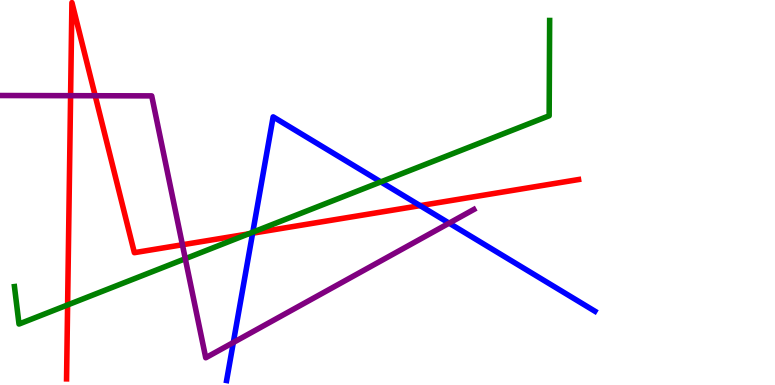[{'lines': ['blue', 'red'], 'intersections': [{'x': 3.26, 'y': 3.94}, {'x': 5.42, 'y': 4.66}]}, {'lines': ['green', 'red'], 'intersections': [{'x': 0.872, 'y': 2.08}, {'x': 3.21, 'y': 3.93}]}, {'lines': ['purple', 'red'], 'intersections': [{'x': 0.911, 'y': 7.51}, {'x': 1.23, 'y': 7.51}, {'x': 2.35, 'y': 3.64}]}, {'lines': ['blue', 'green'], 'intersections': [{'x': 3.26, 'y': 3.97}, {'x': 4.91, 'y': 5.28}]}, {'lines': ['blue', 'purple'], 'intersections': [{'x': 3.01, 'y': 1.1}, {'x': 5.8, 'y': 4.2}]}, {'lines': ['green', 'purple'], 'intersections': [{'x': 2.39, 'y': 3.28}]}]